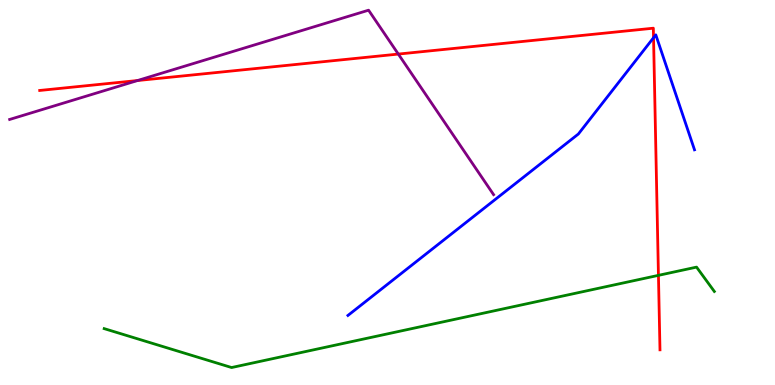[{'lines': ['blue', 'red'], 'intersections': [{'x': 8.43, 'y': 9.02}]}, {'lines': ['green', 'red'], 'intersections': [{'x': 8.5, 'y': 2.85}]}, {'lines': ['purple', 'red'], 'intersections': [{'x': 1.77, 'y': 7.91}, {'x': 5.14, 'y': 8.6}]}, {'lines': ['blue', 'green'], 'intersections': []}, {'lines': ['blue', 'purple'], 'intersections': []}, {'lines': ['green', 'purple'], 'intersections': []}]